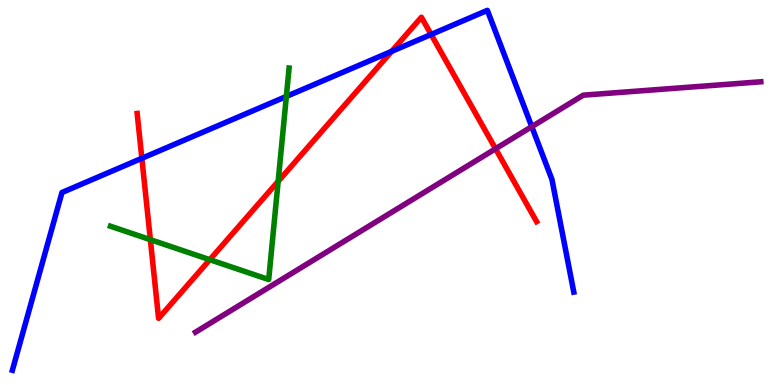[{'lines': ['blue', 'red'], 'intersections': [{'x': 1.83, 'y': 5.89}, {'x': 5.05, 'y': 8.67}, {'x': 5.56, 'y': 9.1}]}, {'lines': ['green', 'red'], 'intersections': [{'x': 1.94, 'y': 3.77}, {'x': 2.71, 'y': 3.25}, {'x': 3.59, 'y': 5.29}]}, {'lines': ['purple', 'red'], 'intersections': [{'x': 6.39, 'y': 6.14}]}, {'lines': ['blue', 'green'], 'intersections': [{'x': 3.69, 'y': 7.5}]}, {'lines': ['blue', 'purple'], 'intersections': [{'x': 6.86, 'y': 6.71}]}, {'lines': ['green', 'purple'], 'intersections': []}]